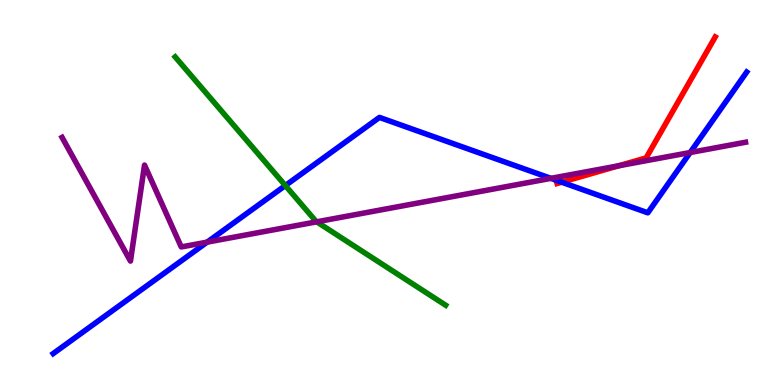[{'lines': ['blue', 'red'], 'intersections': [{'x': 7.25, 'y': 5.27}]}, {'lines': ['green', 'red'], 'intersections': []}, {'lines': ['purple', 'red'], 'intersections': [{'x': 7.98, 'y': 5.69}]}, {'lines': ['blue', 'green'], 'intersections': [{'x': 3.68, 'y': 5.18}]}, {'lines': ['blue', 'purple'], 'intersections': [{'x': 2.67, 'y': 3.71}, {'x': 7.11, 'y': 5.37}, {'x': 8.91, 'y': 6.04}]}, {'lines': ['green', 'purple'], 'intersections': [{'x': 4.09, 'y': 4.24}]}]